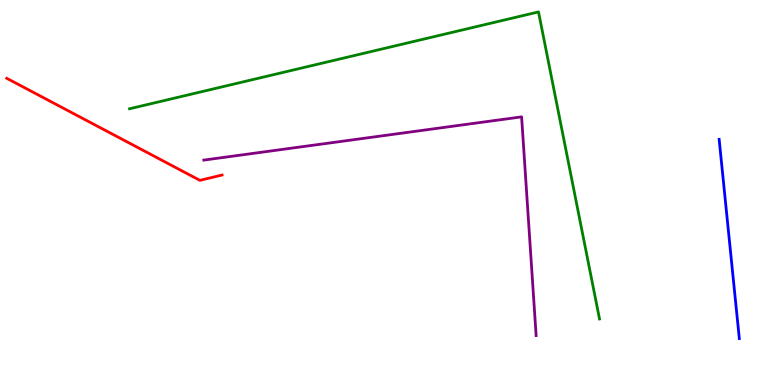[{'lines': ['blue', 'red'], 'intersections': []}, {'lines': ['green', 'red'], 'intersections': []}, {'lines': ['purple', 'red'], 'intersections': []}, {'lines': ['blue', 'green'], 'intersections': []}, {'lines': ['blue', 'purple'], 'intersections': []}, {'lines': ['green', 'purple'], 'intersections': []}]